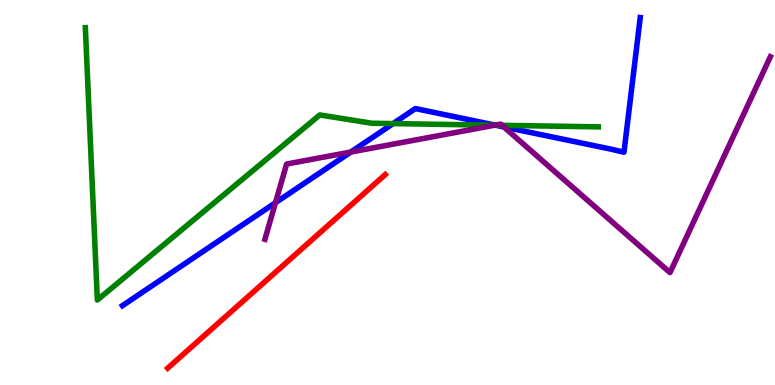[{'lines': ['blue', 'red'], 'intersections': []}, {'lines': ['green', 'red'], 'intersections': []}, {'lines': ['purple', 'red'], 'intersections': []}, {'lines': ['blue', 'green'], 'intersections': [{'x': 5.07, 'y': 6.79}, {'x': 6.4, 'y': 6.75}]}, {'lines': ['blue', 'purple'], 'intersections': [{'x': 3.55, 'y': 4.73}, {'x': 4.53, 'y': 6.05}, {'x': 6.39, 'y': 6.75}, {'x': 6.5, 'y': 6.7}]}, {'lines': ['green', 'purple'], 'intersections': [{'x': 6.38, 'y': 6.75}, {'x': 6.48, 'y': 6.74}]}]